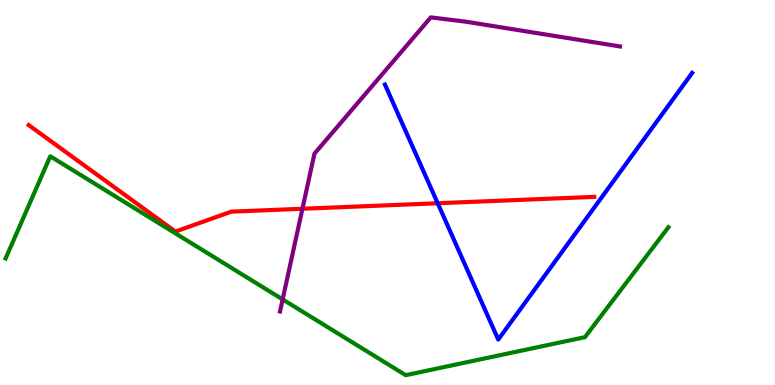[{'lines': ['blue', 'red'], 'intersections': [{'x': 5.65, 'y': 4.72}]}, {'lines': ['green', 'red'], 'intersections': []}, {'lines': ['purple', 'red'], 'intersections': [{'x': 3.9, 'y': 4.58}]}, {'lines': ['blue', 'green'], 'intersections': []}, {'lines': ['blue', 'purple'], 'intersections': []}, {'lines': ['green', 'purple'], 'intersections': [{'x': 3.65, 'y': 2.22}]}]